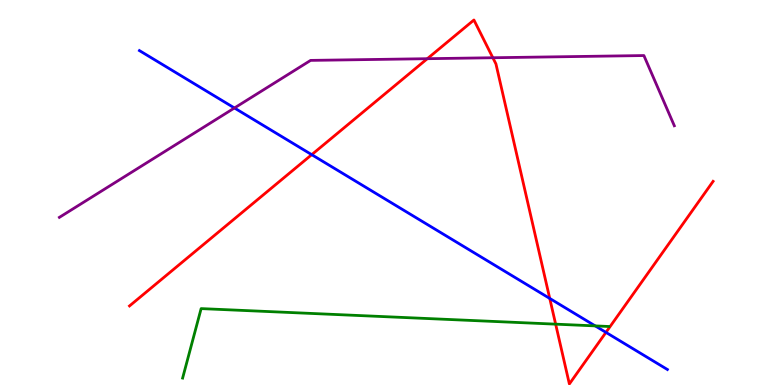[{'lines': ['blue', 'red'], 'intersections': [{'x': 4.02, 'y': 5.98}, {'x': 7.09, 'y': 2.25}, {'x': 7.82, 'y': 1.37}]}, {'lines': ['green', 'red'], 'intersections': [{'x': 7.17, 'y': 1.58}]}, {'lines': ['purple', 'red'], 'intersections': [{'x': 5.51, 'y': 8.48}, {'x': 6.36, 'y': 8.5}]}, {'lines': ['blue', 'green'], 'intersections': [{'x': 7.68, 'y': 1.54}]}, {'lines': ['blue', 'purple'], 'intersections': [{'x': 3.03, 'y': 7.2}]}, {'lines': ['green', 'purple'], 'intersections': []}]